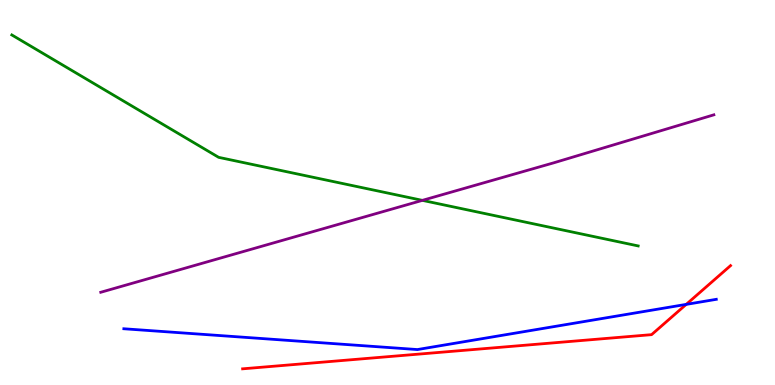[{'lines': ['blue', 'red'], 'intersections': [{'x': 8.85, 'y': 2.09}]}, {'lines': ['green', 'red'], 'intersections': []}, {'lines': ['purple', 'red'], 'intersections': []}, {'lines': ['blue', 'green'], 'intersections': []}, {'lines': ['blue', 'purple'], 'intersections': []}, {'lines': ['green', 'purple'], 'intersections': [{'x': 5.45, 'y': 4.8}]}]